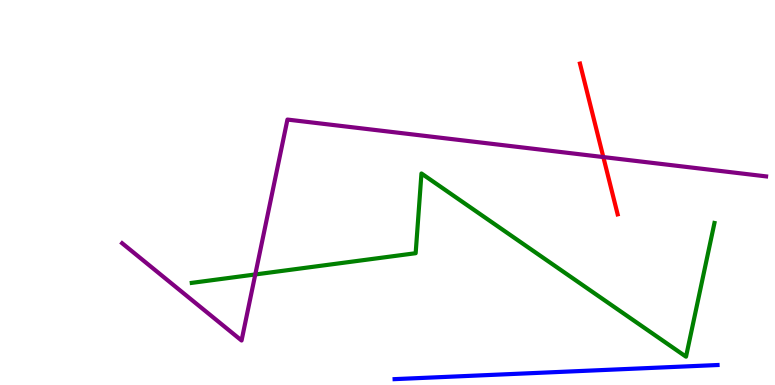[{'lines': ['blue', 'red'], 'intersections': []}, {'lines': ['green', 'red'], 'intersections': []}, {'lines': ['purple', 'red'], 'intersections': [{'x': 7.78, 'y': 5.92}]}, {'lines': ['blue', 'green'], 'intersections': []}, {'lines': ['blue', 'purple'], 'intersections': []}, {'lines': ['green', 'purple'], 'intersections': [{'x': 3.29, 'y': 2.87}]}]